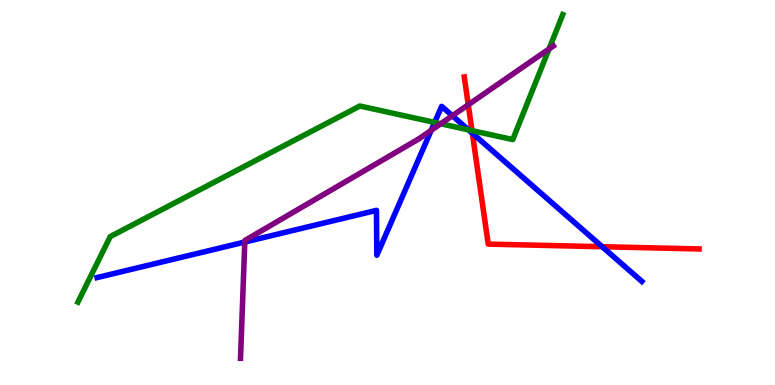[{'lines': ['blue', 'red'], 'intersections': [{'x': 6.09, 'y': 6.54}, {'x': 7.77, 'y': 3.59}]}, {'lines': ['green', 'red'], 'intersections': [{'x': 6.09, 'y': 6.61}]}, {'lines': ['purple', 'red'], 'intersections': [{'x': 6.04, 'y': 7.28}]}, {'lines': ['blue', 'green'], 'intersections': [{'x': 5.61, 'y': 6.82}, {'x': 6.05, 'y': 6.63}]}, {'lines': ['blue', 'purple'], 'intersections': [{'x': 3.16, 'y': 3.71}, {'x': 5.56, 'y': 6.61}, {'x': 5.84, 'y': 6.99}]}, {'lines': ['green', 'purple'], 'intersections': [{'x': 5.69, 'y': 6.79}, {'x': 7.08, 'y': 8.73}]}]